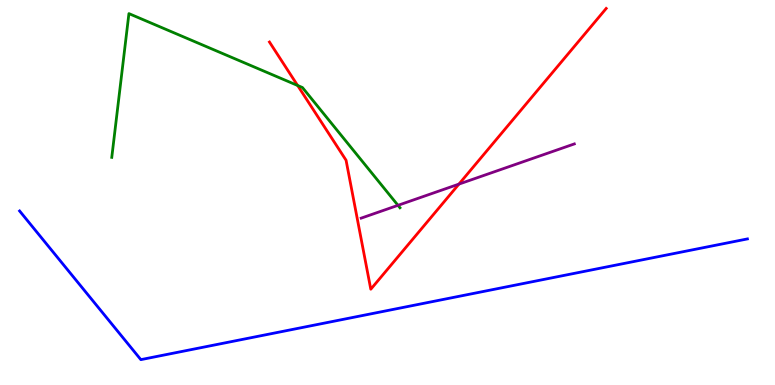[{'lines': ['blue', 'red'], 'intersections': []}, {'lines': ['green', 'red'], 'intersections': [{'x': 3.84, 'y': 7.78}]}, {'lines': ['purple', 'red'], 'intersections': [{'x': 5.92, 'y': 5.22}]}, {'lines': ['blue', 'green'], 'intersections': []}, {'lines': ['blue', 'purple'], 'intersections': []}, {'lines': ['green', 'purple'], 'intersections': [{'x': 5.14, 'y': 4.67}]}]